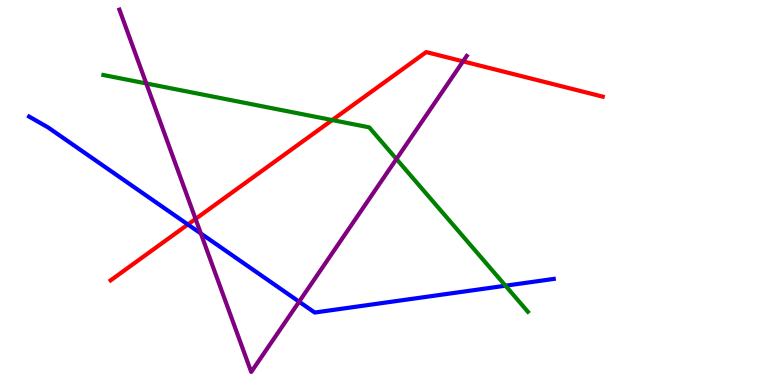[{'lines': ['blue', 'red'], 'intersections': [{'x': 2.42, 'y': 4.17}]}, {'lines': ['green', 'red'], 'intersections': [{'x': 4.29, 'y': 6.88}]}, {'lines': ['purple', 'red'], 'intersections': [{'x': 2.52, 'y': 4.31}, {'x': 5.97, 'y': 8.41}]}, {'lines': ['blue', 'green'], 'intersections': [{'x': 6.52, 'y': 2.58}]}, {'lines': ['blue', 'purple'], 'intersections': [{'x': 2.59, 'y': 3.94}, {'x': 3.86, 'y': 2.16}]}, {'lines': ['green', 'purple'], 'intersections': [{'x': 1.89, 'y': 7.83}, {'x': 5.12, 'y': 5.87}]}]